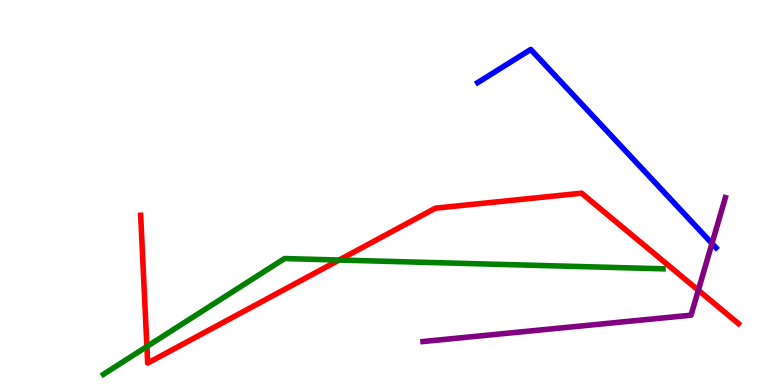[{'lines': ['blue', 'red'], 'intersections': []}, {'lines': ['green', 'red'], 'intersections': [{'x': 1.9, 'y': 0.999}, {'x': 4.38, 'y': 3.25}]}, {'lines': ['purple', 'red'], 'intersections': [{'x': 9.01, 'y': 2.46}]}, {'lines': ['blue', 'green'], 'intersections': []}, {'lines': ['blue', 'purple'], 'intersections': [{'x': 9.19, 'y': 3.68}]}, {'lines': ['green', 'purple'], 'intersections': []}]